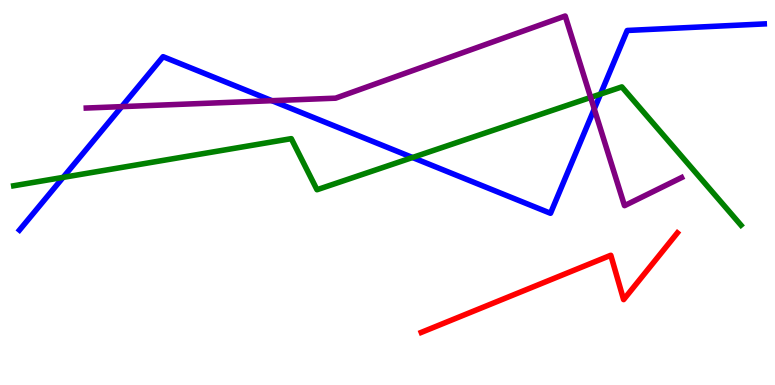[{'lines': ['blue', 'red'], 'intersections': []}, {'lines': ['green', 'red'], 'intersections': []}, {'lines': ['purple', 'red'], 'intersections': []}, {'lines': ['blue', 'green'], 'intersections': [{'x': 0.815, 'y': 5.39}, {'x': 5.32, 'y': 5.91}, {'x': 7.75, 'y': 7.56}]}, {'lines': ['blue', 'purple'], 'intersections': [{'x': 1.57, 'y': 7.23}, {'x': 3.51, 'y': 7.38}, {'x': 7.67, 'y': 7.17}]}, {'lines': ['green', 'purple'], 'intersections': [{'x': 7.62, 'y': 7.47}]}]